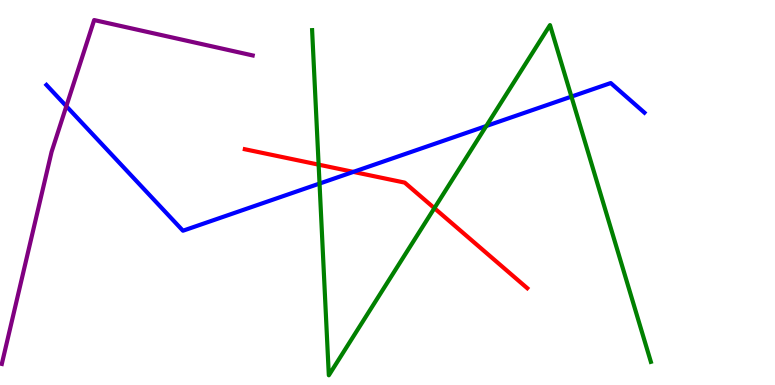[{'lines': ['blue', 'red'], 'intersections': [{'x': 4.56, 'y': 5.54}]}, {'lines': ['green', 'red'], 'intersections': [{'x': 4.11, 'y': 5.72}, {'x': 5.6, 'y': 4.59}]}, {'lines': ['purple', 'red'], 'intersections': []}, {'lines': ['blue', 'green'], 'intersections': [{'x': 4.12, 'y': 5.23}, {'x': 6.27, 'y': 6.73}, {'x': 7.37, 'y': 7.49}]}, {'lines': ['blue', 'purple'], 'intersections': [{'x': 0.856, 'y': 7.24}]}, {'lines': ['green', 'purple'], 'intersections': []}]